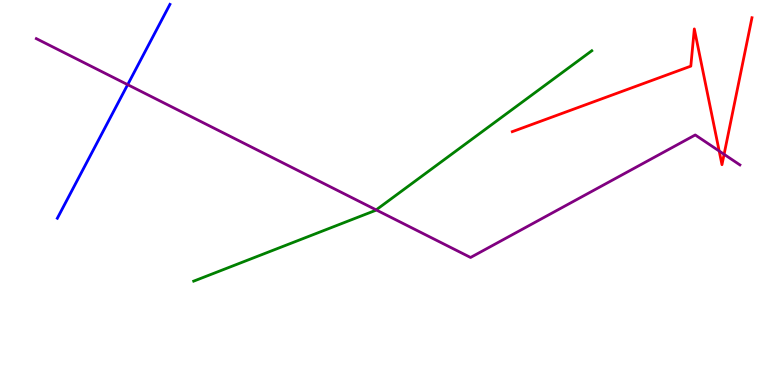[{'lines': ['blue', 'red'], 'intersections': []}, {'lines': ['green', 'red'], 'intersections': []}, {'lines': ['purple', 'red'], 'intersections': [{'x': 9.28, 'y': 6.08}, {'x': 9.34, 'y': 5.99}]}, {'lines': ['blue', 'green'], 'intersections': []}, {'lines': ['blue', 'purple'], 'intersections': [{'x': 1.65, 'y': 7.8}]}, {'lines': ['green', 'purple'], 'intersections': [{'x': 4.85, 'y': 4.55}]}]